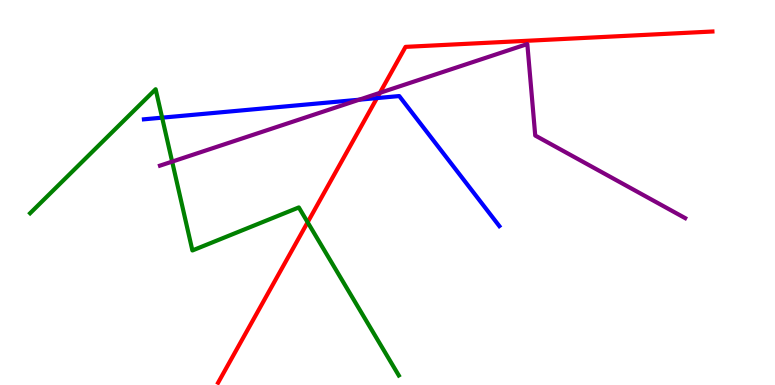[{'lines': ['blue', 'red'], 'intersections': [{'x': 4.86, 'y': 7.45}]}, {'lines': ['green', 'red'], 'intersections': [{'x': 3.97, 'y': 4.23}]}, {'lines': ['purple', 'red'], 'intersections': [{'x': 4.9, 'y': 7.59}]}, {'lines': ['blue', 'green'], 'intersections': [{'x': 2.09, 'y': 6.94}]}, {'lines': ['blue', 'purple'], 'intersections': [{'x': 4.63, 'y': 7.41}]}, {'lines': ['green', 'purple'], 'intersections': [{'x': 2.22, 'y': 5.8}]}]